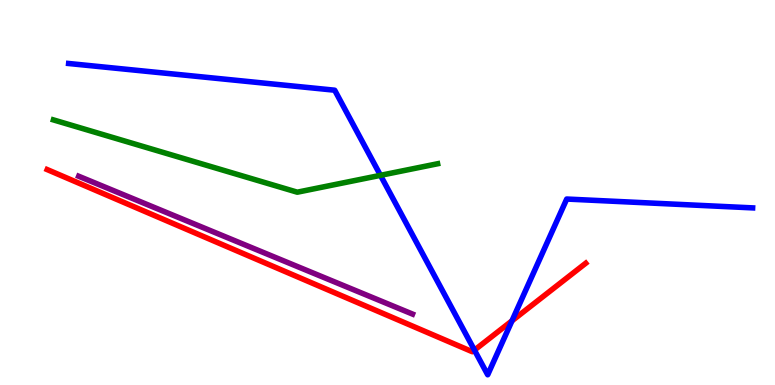[{'lines': ['blue', 'red'], 'intersections': [{'x': 6.12, 'y': 0.906}, {'x': 6.61, 'y': 1.67}]}, {'lines': ['green', 'red'], 'intersections': []}, {'lines': ['purple', 'red'], 'intersections': []}, {'lines': ['blue', 'green'], 'intersections': [{'x': 4.91, 'y': 5.45}]}, {'lines': ['blue', 'purple'], 'intersections': []}, {'lines': ['green', 'purple'], 'intersections': []}]